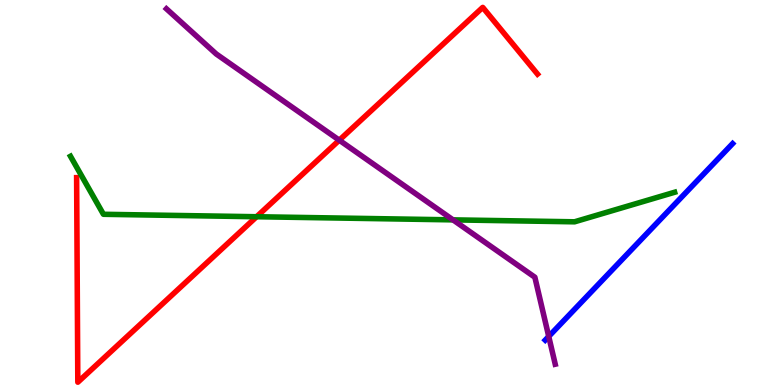[{'lines': ['blue', 'red'], 'intersections': []}, {'lines': ['green', 'red'], 'intersections': [{'x': 3.31, 'y': 4.37}]}, {'lines': ['purple', 'red'], 'intersections': [{'x': 4.38, 'y': 6.36}]}, {'lines': ['blue', 'green'], 'intersections': []}, {'lines': ['blue', 'purple'], 'intersections': [{'x': 7.08, 'y': 1.26}]}, {'lines': ['green', 'purple'], 'intersections': [{'x': 5.85, 'y': 4.29}]}]